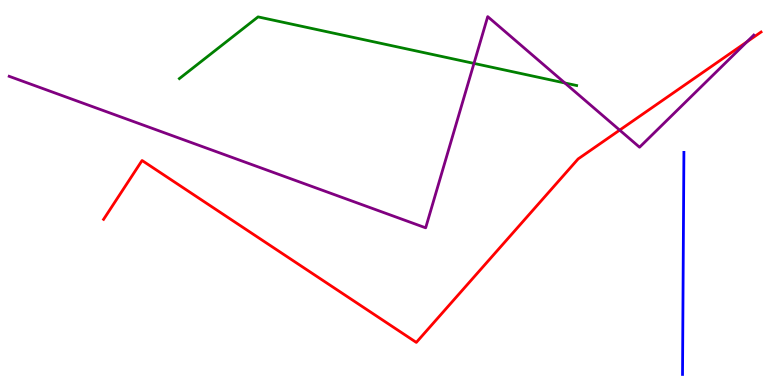[{'lines': ['blue', 'red'], 'intersections': []}, {'lines': ['green', 'red'], 'intersections': []}, {'lines': ['purple', 'red'], 'intersections': [{'x': 8.0, 'y': 6.62}, {'x': 9.64, 'y': 8.91}]}, {'lines': ['blue', 'green'], 'intersections': []}, {'lines': ['blue', 'purple'], 'intersections': []}, {'lines': ['green', 'purple'], 'intersections': [{'x': 6.12, 'y': 8.35}, {'x': 7.29, 'y': 7.84}]}]